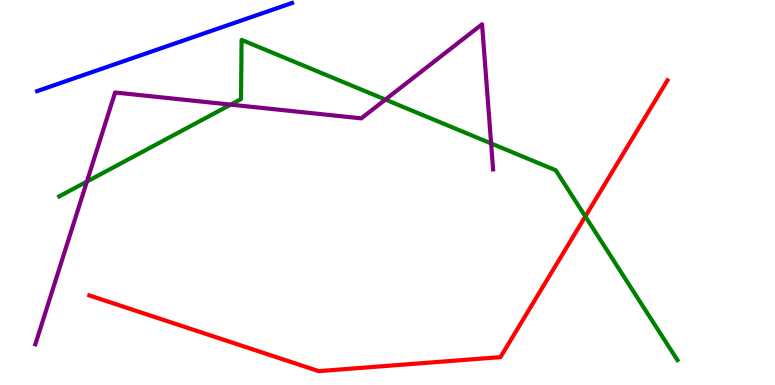[{'lines': ['blue', 'red'], 'intersections': []}, {'lines': ['green', 'red'], 'intersections': [{'x': 7.55, 'y': 4.38}]}, {'lines': ['purple', 'red'], 'intersections': []}, {'lines': ['blue', 'green'], 'intersections': []}, {'lines': ['blue', 'purple'], 'intersections': []}, {'lines': ['green', 'purple'], 'intersections': [{'x': 1.12, 'y': 5.28}, {'x': 2.98, 'y': 7.28}, {'x': 4.97, 'y': 7.41}, {'x': 6.34, 'y': 6.27}]}]